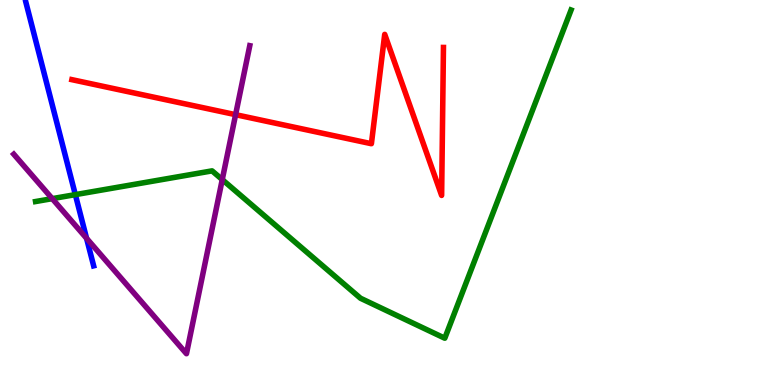[{'lines': ['blue', 'red'], 'intersections': []}, {'lines': ['green', 'red'], 'intersections': []}, {'lines': ['purple', 'red'], 'intersections': [{'x': 3.04, 'y': 7.02}]}, {'lines': ['blue', 'green'], 'intersections': [{'x': 0.972, 'y': 4.94}]}, {'lines': ['blue', 'purple'], 'intersections': [{'x': 1.12, 'y': 3.81}]}, {'lines': ['green', 'purple'], 'intersections': [{'x': 0.674, 'y': 4.84}, {'x': 2.87, 'y': 5.34}]}]